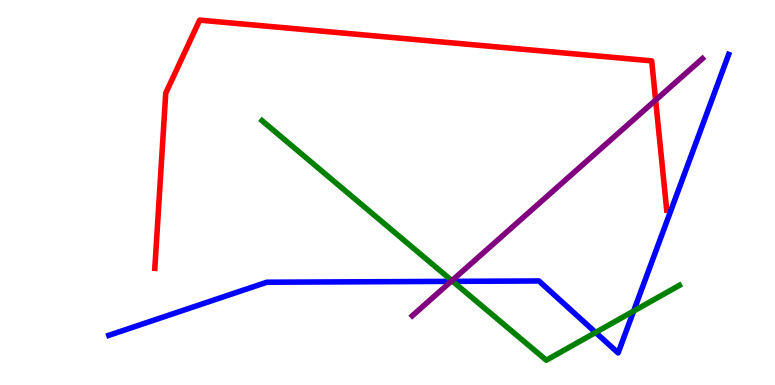[{'lines': ['blue', 'red'], 'intersections': []}, {'lines': ['green', 'red'], 'intersections': []}, {'lines': ['purple', 'red'], 'intersections': [{'x': 8.46, 'y': 7.4}]}, {'lines': ['blue', 'green'], 'intersections': [{'x': 5.84, 'y': 2.69}, {'x': 7.69, 'y': 1.36}, {'x': 8.18, 'y': 1.92}]}, {'lines': ['blue', 'purple'], 'intersections': [{'x': 5.82, 'y': 2.69}]}, {'lines': ['green', 'purple'], 'intersections': [{'x': 5.83, 'y': 2.71}]}]